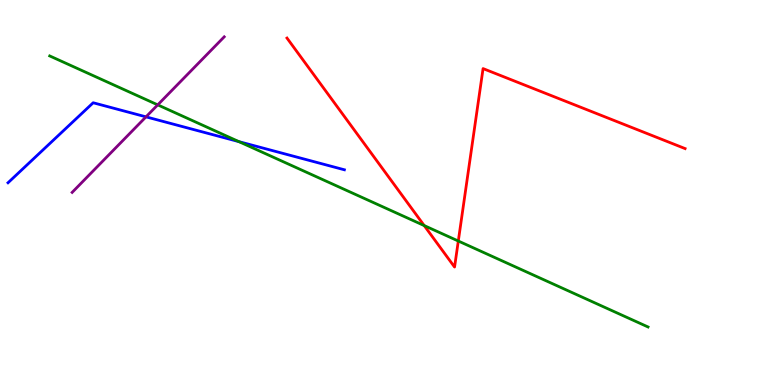[{'lines': ['blue', 'red'], 'intersections': []}, {'lines': ['green', 'red'], 'intersections': [{'x': 5.47, 'y': 4.14}, {'x': 5.91, 'y': 3.74}]}, {'lines': ['purple', 'red'], 'intersections': []}, {'lines': ['blue', 'green'], 'intersections': [{'x': 3.08, 'y': 6.32}]}, {'lines': ['blue', 'purple'], 'intersections': [{'x': 1.88, 'y': 6.96}]}, {'lines': ['green', 'purple'], 'intersections': [{'x': 2.04, 'y': 7.28}]}]